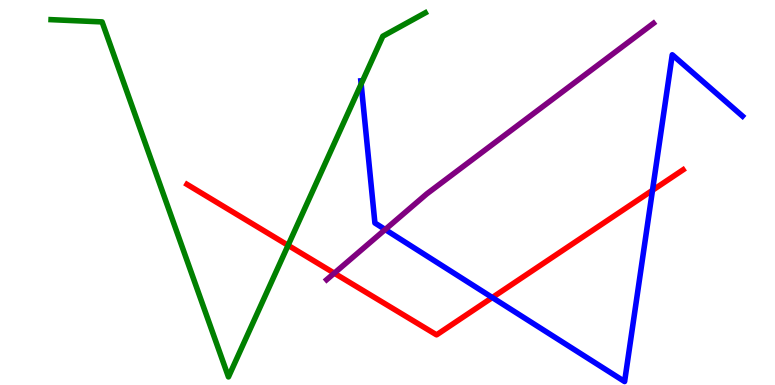[{'lines': ['blue', 'red'], 'intersections': [{'x': 6.35, 'y': 2.27}, {'x': 8.42, 'y': 5.06}]}, {'lines': ['green', 'red'], 'intersections': [{'x': 3.72, 'y': 3.63}]}, {'lines': ['purple', 'red'], 'intersections': [{'x': 4.31, 'y': 2.9}]}, {'lines': ['blue', 'green'], 'intersections': [{'x': 4.66, 'y': 7.82}]}, {'lines': ['blue', 'purple'], 'intersections': [{'x': 4.97, 'y': 4.04}]}, {'lines': ['green', 'purple'], 'intersections': []}]